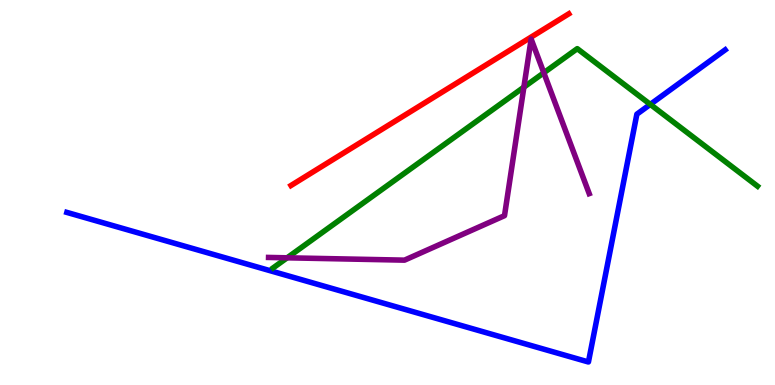[{'lines': ['blue', 'red'], 'intersections': []}, {'lines': ['green', 'red'], 'intersections': []}, {'lines': ['purple', 'red'], 'intersections': []}, {'lines': ['blue', 'green'], 'intersections': [{'x': 8.39, 'y': 7.29}]}, {'lines': ['blue', 'purple'], 'intersections': []}, {'lines': ['green', 'purple'], 'intersections': [{'x': 3.7, 'y': 3.3}, {'x': 6.76, 'y': 7.74}, {'x': 7.02, 'y': 8.11}]}]